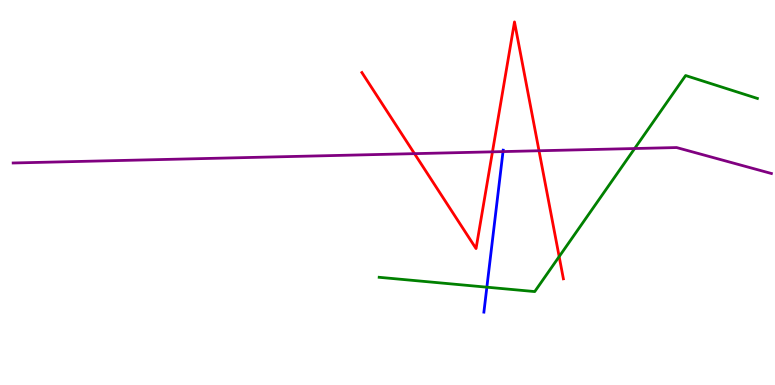[{'lines': ['blue', 'red'], 'intersections': []}, {'lines': ['green', 'red'], 'intersections': [{'x': 7.21, 'y': 3.34}]}, {'lines': ['purple', 'red'], 'intersections': [{'x': 5.35, 'y': 6.01}, {'x': 6.35, 'y': 6.06}, {'x': 6.96, 'y': 6.08}]}, {'lines': ['blue', 'green'], 'intersections': [{'x': 6.28, 'y': 2.54}]}, {'lines': ['blue', 'purple'], 'intersections': [{'x': 6.49, 'y': 6.06}]}, {'lines': ['green', 'purple'], 'intersections': [{'x': 8.19, 'y': 6.14}]}]